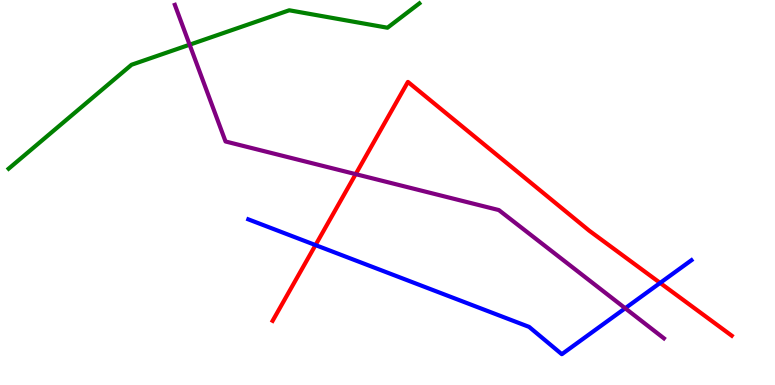[{'lines': ['blue', 'red'], 'intersections': [{'x': 4.07, 'y': 3.63}, {'x': 8.52, 'y': 2.65}]}, {'lines': ['green', 'red'], 'intersections': []}, {'lines': ['purple', 'red'], 'intersections': [{'x': 4.59, 'y': 5.48}]}, {'lines': ['blue', 'green'], 'intersections': []}, {'lines': ['blue', 'purple'], 'intersections': [{'x': 8.07, 'y': 1.99}]}, {'lines': ['green', 'purple'], 'intersections': [{'x': 2.45, 'y': 8.84}]}]